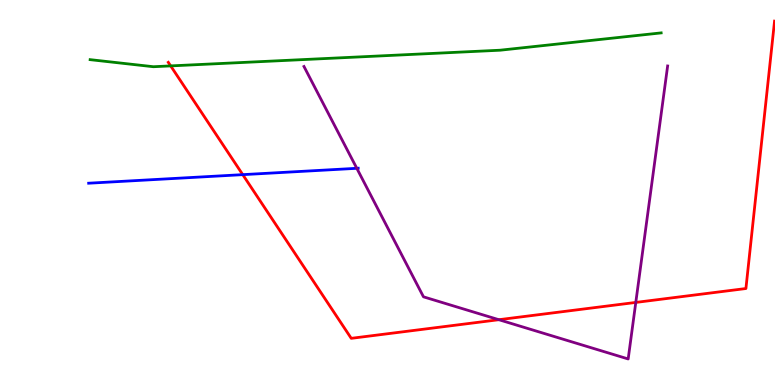[{'lines': ['blue', 'red'], 'intersections': [{'x': 3.13, 'y': 5.46}]}, {'lines': ['green', 'red'], 'intersections': [{'x': 2.2, 'y': 8.29}]}, {'lines': ['purple', 'red'], 'intersections': [{'x': 6.44, 'y': 1.7}, {'x': 8.2, 'y': 2.14}]}, {'lines': ['blue', 'green'], 'intersections': []}, {'lines': ['blue', 'purple'], 'intersections': [{'x': 4.6, 'y': 5.63}]}, {'lines': ['green', 'purple'], 'intersections': []}]